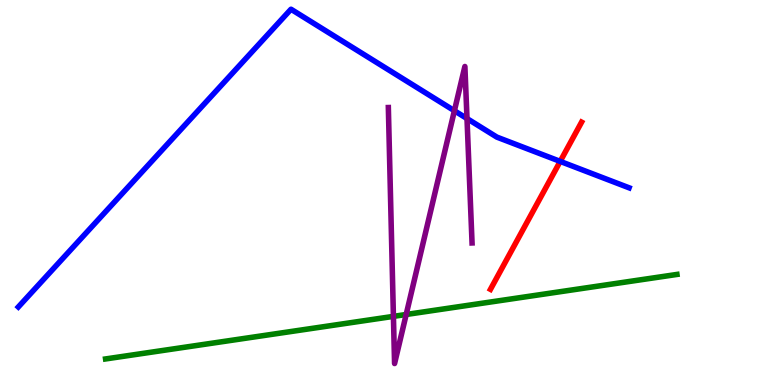[{'lines': ['blue', 'red'], 'intersections': [{'x': 7.23, 'y': 5.81}]}, {'lines': ['green', 'red'], 'intersections': []}, {'lines': ['purple', 'red'], 'intersections': []}, {'lines': ['blue', 'green'], 'intersections': []}, {'lines': ['blue', 'purple'], 'intersections': [{'x': 5.86, 'y': 7.12}, {'x': 6.03, 'y': 6.92}]}, {'lines': ['green', 'purple'], 'intersections': [{'x': 5.08, 'y': 1.78}, {'x': 5.24, 'y': 1.83}]}]